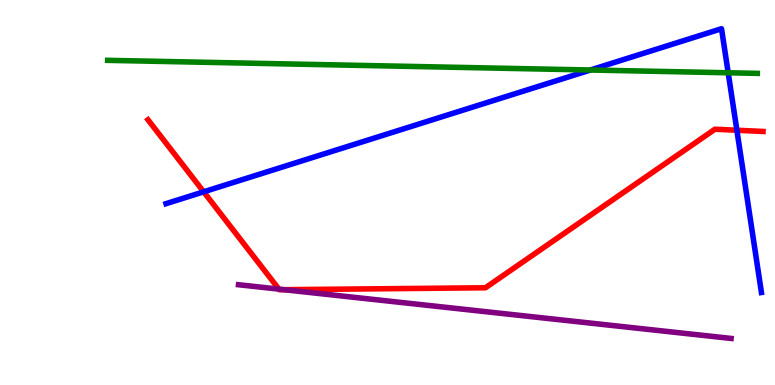[{'lines': ['blue', 'red'], 'intersections': [{'x': 2.63, 'y': 5.02}, {'x': 9.51, 'y': 6.62}]}, {'lines': ['green', 'red'], 'intersections': []}, {'lines': ['purple', 'red'], 'intersections': [{'x': 3.6, 'y': 2.49}, {'x': 3.66, 'y': 2.48}]}, {'lines': ['blue', 'green'], 'intersections': [{'x': 7.62, 'y': 8.18}, {'x': 9.4, 'y': 8.11}]}, {'lines': ['blue', 'purple'], 'intersections': []}, {'lines': ['green', 'purple'], 'intersections': []}]